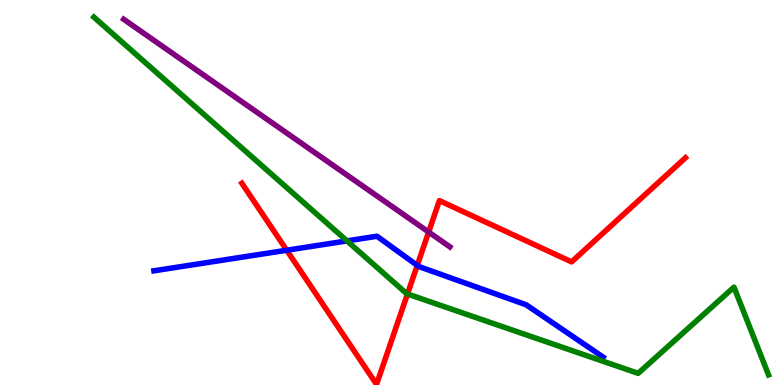[{'lines': ['blue', 'red'], 'intersections': [{'x': 3.7, 'y': 3.5}, {'x': 5.38, 'y': 3.11}]}, {'lines': ['green', 'red'], 'intersections': [{'x': 5.26, 'y': 2.36}]}, {'lines': ['purple', 'red'], 'intersections': [{'x': 5.53, 'y': 3.97}]}, {'lines': ['blue', 'green'], 'intersections': [{'x': 4.48, 'y': 3.74}]}, {'lines': ['blue', 'purple'], 'intersections': []}, {'lines': ['green', 'purple'], 'intersections': []}]